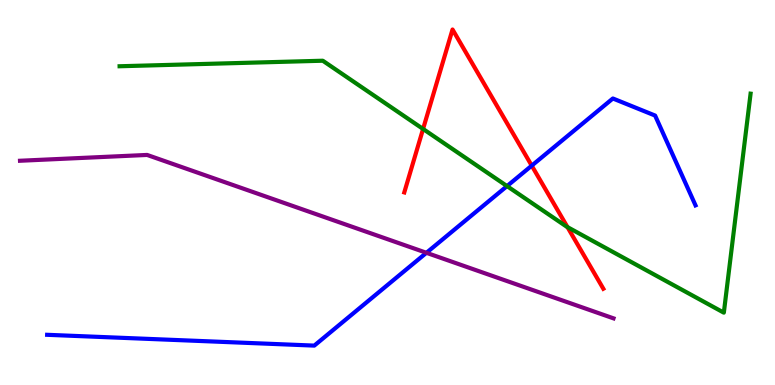[{'lines': ['blue', 'red'], 'intersections': [{'x': 6.86, 'y': 5.7}]}, {'lines': ['green', 'red'], 'intersections': [{'x': 5.46, 'y': 6.65}, {'x': 7.32, 'y': 4.1}]}, {'lines': ['purple', 'red'], 'intersections': []}, {'lines': ['blue', 'green'], 'intersections': [{'x': 6.54, 'y': 5.17}]}, {'lines': ['blue', 'purple'], 'intersections': [{'x': 5.5, 'y': 3.43}]}, {'lines': ['green', 'purple'], 'intersections': []}]